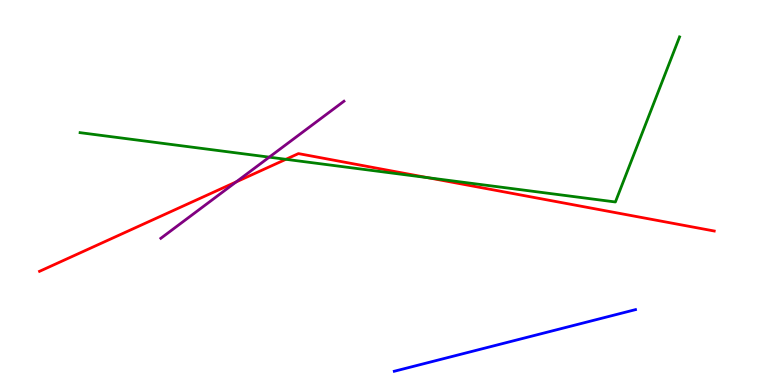[{'lines': ['blue', 'red'], 'intersections': []}, {'lines': ['green', 'red'], 'intersections': [{'x': 3.69, 'y': 5.86}, {'x': 5.52, 'y': 5.38}]}, {'lines': ['purple', 'red'], 'intersections': [{'x': 3.05, 'y': 5.27}]}, {'lines': ['blue', 'green'], 'intersections': []}, {'lines': ['blue', 'purple'], 'intersections': []}, {'lines': ['green', 'purple'], 'intersections': [{'x': 3.47, 'y': 5.92}]}]